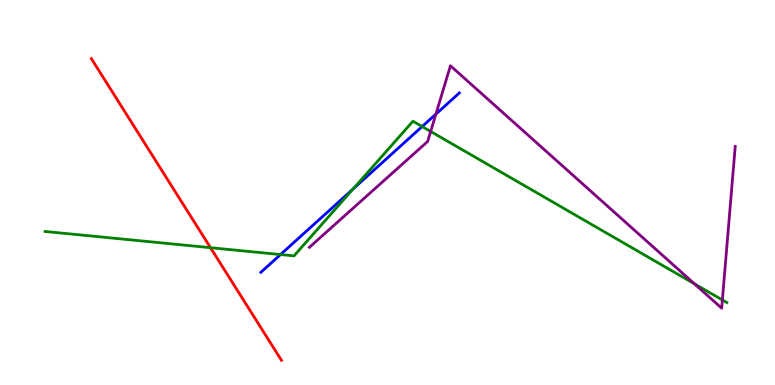[{'lines': ['blue', 'red'], 'intersections': []}, {'lines': ['green', 'red'], 'intersections': [{'x': 2.72, 'y': 3.57}]}, {'lines': ['purple', 'red'], 'intersections': []}, {'lines': ['blue', 'green'], 'intersections': [{'x': 3.62, 'y': 3.39}, {'x': 4.56, 'y': 5.09}, {'x': 5.45, 'y': 6.71}]}, {'lines': ['blue', 'purple'], 'intersections': [{'x': 5.62, 'y': 7.04}]}, {'lines': ['green', 'purple'], 'intersections': [{'x': 5.56, 'y': 6.59}, {'x': 8.96, 'y': 2.63}, {'x': 9.32, 'y': 2.21}]}]